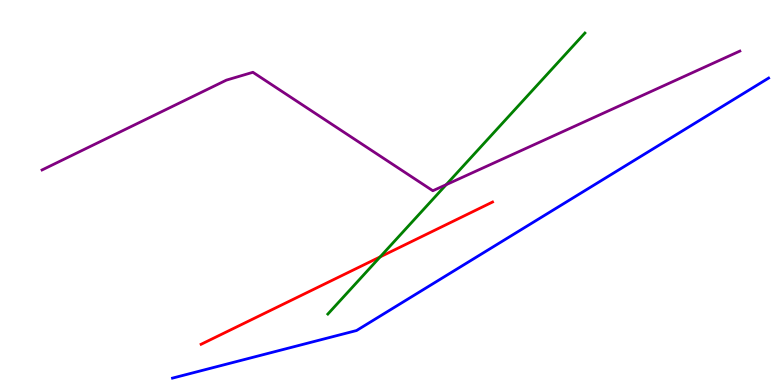[{'lines': ['blue', 'red'], 'intersections': []}, {'lines': ['green', 'red'], 'intersections': [{'x': 4.9, 'y': 3.33}]}, {'lines': ['purple', 'red'], 'intersections': []}, {'lines': ['blue', 'green'], 'intersections': []}, {'lines': ['blue', 'purple'], 'intersections': []}, {'lines': ['green', 'purple'], 'intersections': [{'x': 5.76, 'y': 5.2}]}]